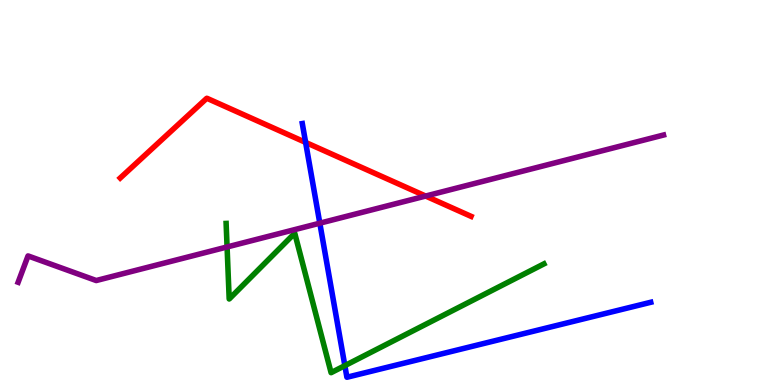[{'lines': ['blue', 'red'], 'intersections': [{'x': 3.94, 'y': 6.3}]}, {'lines': ['green', 'red'], 'intersections': []}, {'lines': ['purple', 'red'], 'intersections': [{'x': 5.49, 'y': 4.91}]}, {'lines': ['blue', 'green'], 'intersections': [{'x': 4.45, 'y': 0.503}]}, {'lines': ['blue', 'purple'], 'intersections': [{'x': 4.13, 'y': 4.2}]}, {'lines': ['green', 'purple'], 'intersections': [{'x': 2.93, 'y': 3.59}]}]